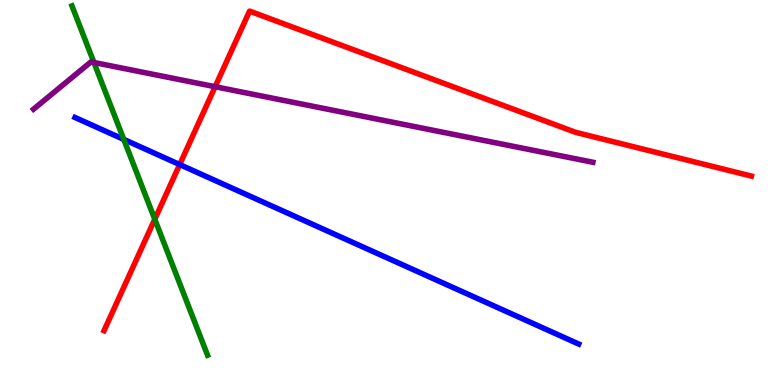[{'lines': ['blue', 'red'], 'intersections': [{'x': 2.32, 'y': 5.73}]}, {'lines': ['green', 'red'], 'intersections': [{'x': 2.0, 'y': 4.31}]}, {'lines': ['purple', 'red'], 'intersections': [{'x': 2.78, 'y': 7.75}]}, {'lines': ['blue', 'green'], 'intersections': [{'x': 1.6, 'y': 6.38}]}, {'lines': ['blue', 'purple'], 'intersections': []}, {'lines': ['green', 'purple'], 'intersections': [{'x': 1.21, 'y': 8.38}]}]